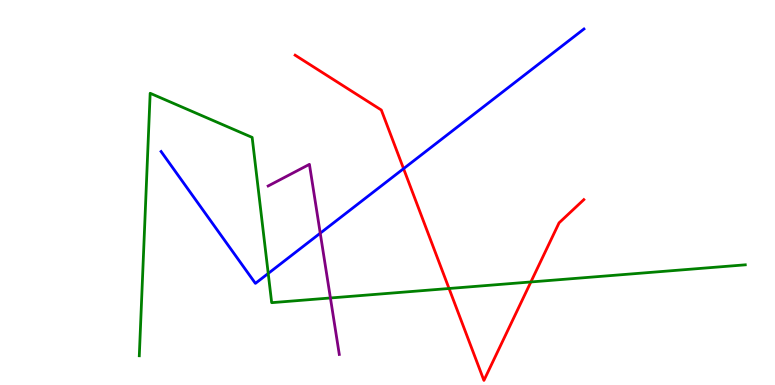[{'lines': ['blue', 'red'], 'intersections': [{'x': 5.21, 'y': 5.62}]}, {'lines': ['green', 'red'], 'intersections': [{'x': 5.79, 'y': 2.51}, {'x': 6.85, 'y': 2.68}]}, {'lines': ['purple', 'red'], 'intersections': []}, {'lines': ['blue', 'green'], 'intersections': [{'x': 3.46, 'y': 2.9}]}, {'lines': ['blue', 'purple'], 'intersections': [{'x': 4.13, 'y': 3.94}]}, {'lines': ['green', 'purple'], 'intersections': [{'x': 4.26, 'y': 2.26}]}]